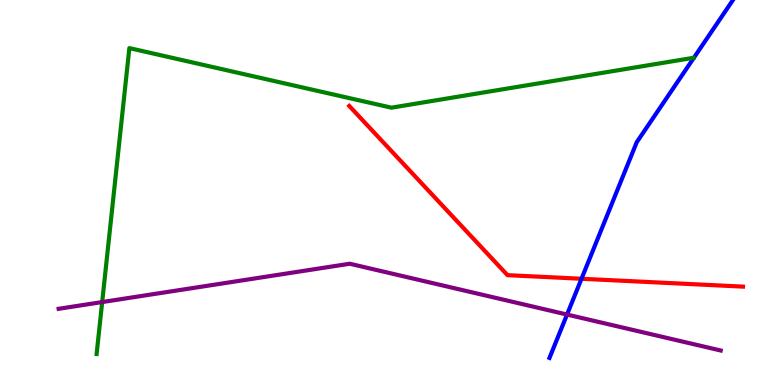[{'lines': ['blue', 'red'], 'intersections': [{'x': 7.5, 'y': 2.76}]}, {'lines': ['green', 'red'], 'intersections': []}, {'lines': ['purple', 'red'], 'intersections': []}, {'lines': ['blue', 'green'], 'intersections': []}, {'lines': ['blue', 'purple'], 'intersections': [{'x': 7.32, 'y': 1.83}]}, {'lines': ['green', 'purple'], 'intersections': [{'x': 1.32, 'y': 2.15}]}]